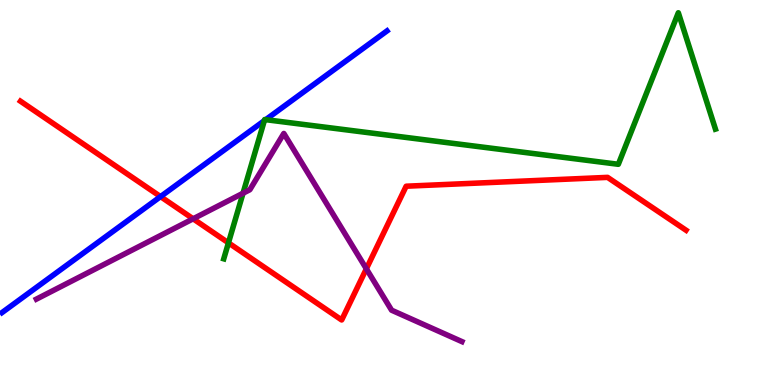[{'lines': ['blue', 'red'], 'intersections': [{'x': 2.07, 'y': 4.89}]}, {'lines': ['green', 'red'], 'intersections': [{'x': 2.95, 'y': 3.69}]}, {'lines': ['purple', 'red'], 'intersections': [{'x': 2.49, 'y': 4.32}, {'x': 4.73, 'y': 3.02}]}, {'lines': ['blue', 'green'], 'intersections': [{'x': 3.41, 'y': 6.87}, {'x': 3.43, 'y': 6.89}]}, {'lines': ['blue', 'purple'], 'intersections': []}, {'lines': ['green', 'purple'], 'intersections': [{'x': 3.14, 'y': 4.98}]}]